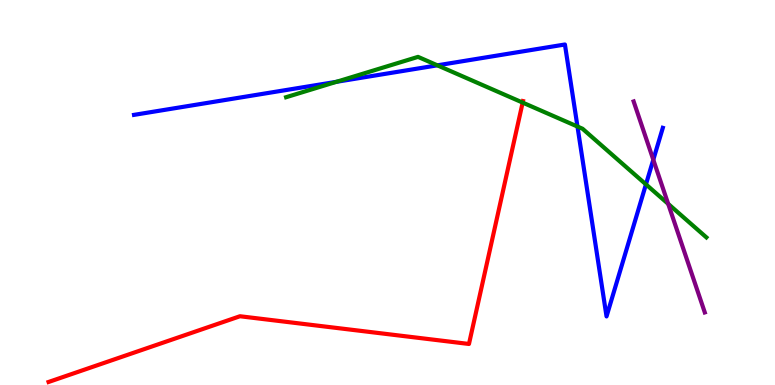[{'lines': ['blue', 'red'], 'intersections': []}, {'lines': ['green', 'red'], 'intersections': [{'x': 6.74, 'y': 7.34}]}, {'lines': ['purple', 'red'], 'intersections': []}, {'lines': ['blue', 'green'], 'intersections': [{'x': 4.34, 'y': 7.88}, {'x': 5.64, 'y': 8.3}, {'x': 7.45, 'y': 6.71}, {'x': 8.33, 'y': 5.21}]}, {'lines': ['blue', 'purple'], 'intersections': [{'x': 8.43, 'y': 5.85}]}, {'lines': ['green', 'purple'], 'intersections': [{'x': 8.62, 'y': 4.7}]}]